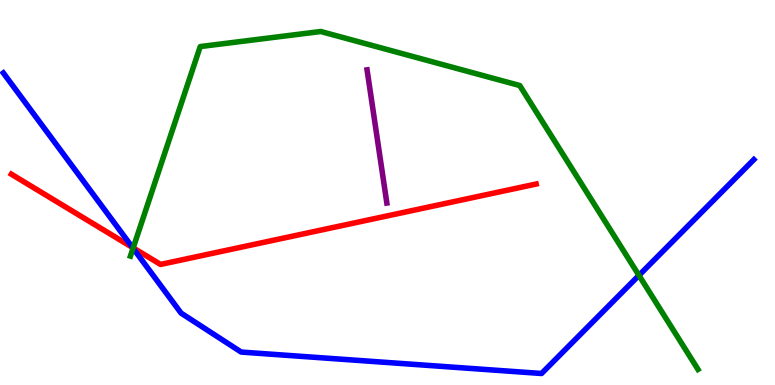[{'lines': ['blue', 'red'], 'intersections': [{'x': 1.71, 'y': 3.57}]}, {'lines': ['green', 'red'], 'intersections': [{'x': 1.72, 'y': 3.56}]}, {'lines': ['purple', 'red'], 'intersections': []}, {'lines': ['blue', 'green'], 'intersections': [{'x': 1.72, 'y': 3.55}, {'x': 8.24, 'y': 2.85}]}, {'lines': ['blue', 'purple'], 'intersections': []}, {'lines': ['green', 'purple'], 'intersections': []}]